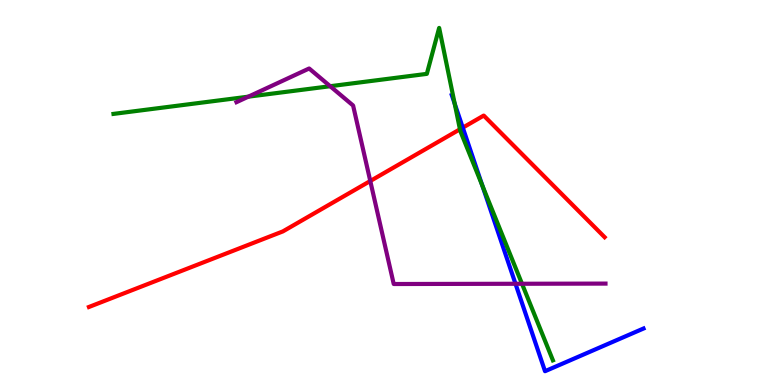[{'lines': ['blue', 'red'], 'intersections': [{'x': 5.97, 'y': 6.68}]}, {'lines': ['green', 'red'], 'intersections': [{'x': 5.93, 'y': 6.64}]}, {'lines': ['purple', 'red'], 'intersections': [{'x': 4.78, 'y': 5.3}]}, {'lines': ['blue', 'green'], 'intersections': [{'x': 5.87, 'y': 7.31}, {'x': 6.22, 'y': 5.18}]}, {'lines': ['blue', 'purple'], 'intersections': [{'x': 6.65, 'y': 2.63}]}, {'lines': ['green', 'purple'], 'intersections': [{'x': 3.2, 'y': 7.49}, {'x': 4.26, 'y': 7.76}, {'x': 6.74, 'y': 2.63}]}]